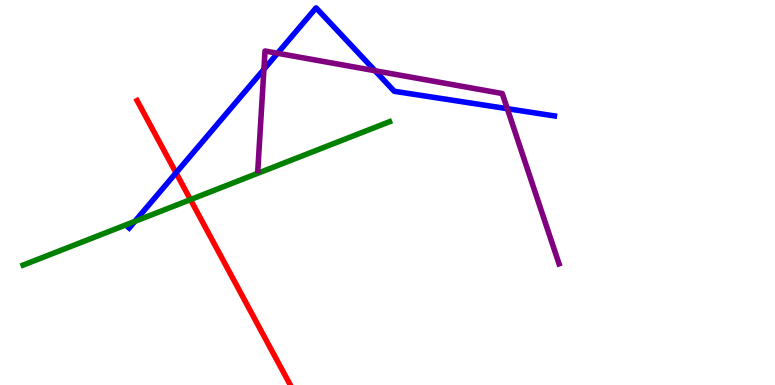[{'lines': ['blue', 'red'], 'intersections': [{'x': 2.27, 'y': 5.51}]}, {'lines': ['green', 'red'], 'intersections': [{'x': 2.46, 'y': 4.82}]}, {'lines': ['purple', 'red'], 'intersections': []}, {'lines': ['blue', 'green'], 'intersections': [{'x': 1.74, 'y': 4.25}]}, {'lines': ['blue', 'purple'], 'intersections': [{'x': 3.41, 'y': 8.2}, {'x': 3.58, 'y': 8.62}, {'x': 4.84, 'y': 8.16}, {'x': 6.55, 'y': 7.18}]}, {'lines': ['green', 'purple'], 'intersections': []}]